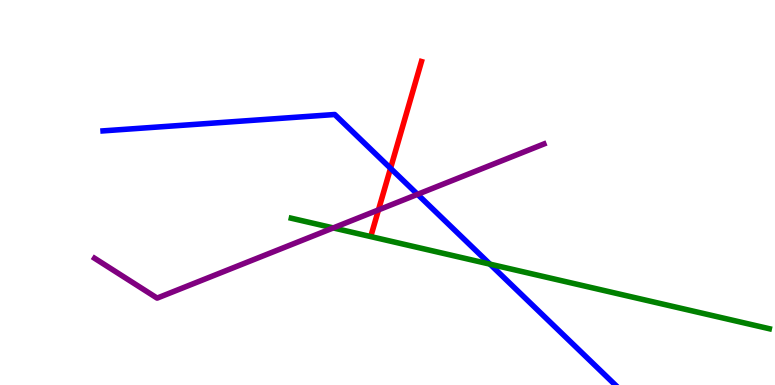[{'lines': ['blue', 'red'], 'intersections': [{'x': 5.04, 'y': 5.63}]}, {'lines': ['green', 'red'], 'intersections': []}, {'lines': ['purple', 'red'], 'intersections': [{'x': 4.88, 'y': 4.55}]}, {'lines': ['blue', 'green'], 'intersections': [{'x': 6.32, 'y': 3.14}]}, {'lines': ['blue', 'purple'], 'intersections': [{'x': 5.39, 'y': 4.95}]}, {'lines': ['green', 'purple'], 'intersections': [{'x': 4.3, 'y': 4.08}]}]